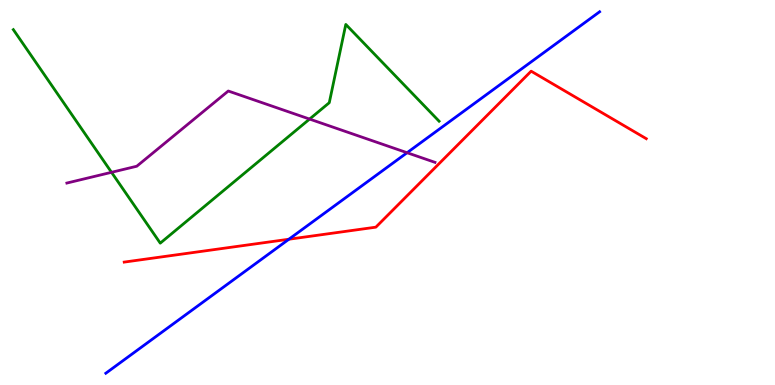[{'lines': ['blue', 'red'], 'intersections': [{'x': 3.73, 'y': 3.79}]}, {'lines': ['green', 'red'], 'intersections': []}, {'lines': ['purple', 'red'], 'intersections': []}, {'lines': ['blue', 'green'], 'intersections': []}, {'lines': ['blue', 'purple'], 'intersections': [{'x': 5.25, 'y': 6.03}]}, {'lines': ['green', 'purple'], 'intersections': [{'x': 1.44, 'y': 5.52}, {'x': 3.99, 'y': 6.91}]}]